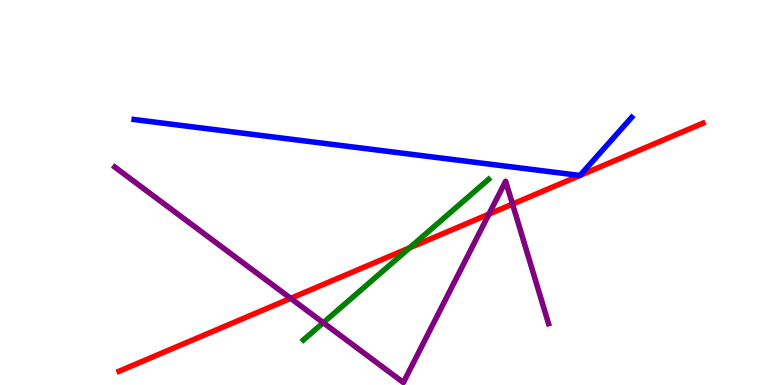[{'lines': ['blue', 'red'], 'intersections': [{'x': 7.48, 'y': 5.44}, {'x': 7.48, 'y': 5.44}]}, {'lines': ['green', 'red'], 'intersections': [{'x': 5.29, 'y': 3.56}]}, {'lines': ['purple', 'red'], 'intersections': [{'x': 3.75, 'y': 2.25}, {'x': 6.31, 'y': 4.44}, {'x': 6.61, 'y': 4.7}]}, {'lines': ['blue', 'green'], 'intersections': []}, {'lines': ['blue', 'purple'], 'intersections': []}, {'lines': ['green', 'purple'], 'intersections': [{'x': 4.17, 'y': 1.62}]}]